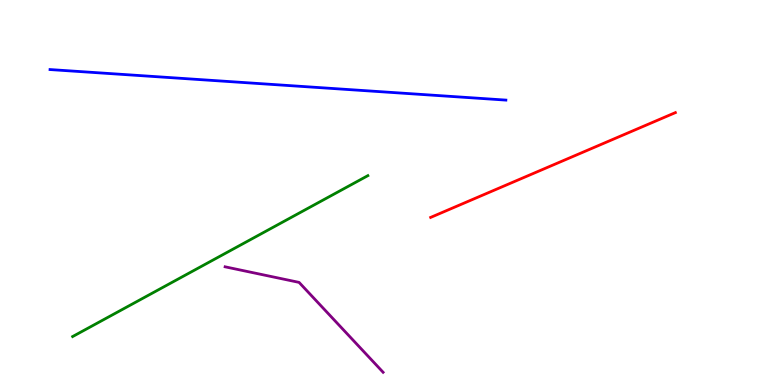[{'lines': ['blue', 'red'], 'intersections': []}, {'lines': ['green', 'red'], 'intersections': []}, {'lines': ['purple', 'red'], 'intersections': []}, {'lines': ['blue', 'green'], 'intersections': []}, {'lines': ['blue', 'purple'], 'intersections': []}, {'lines': ['green', 'purple'], 'intersections': []}]